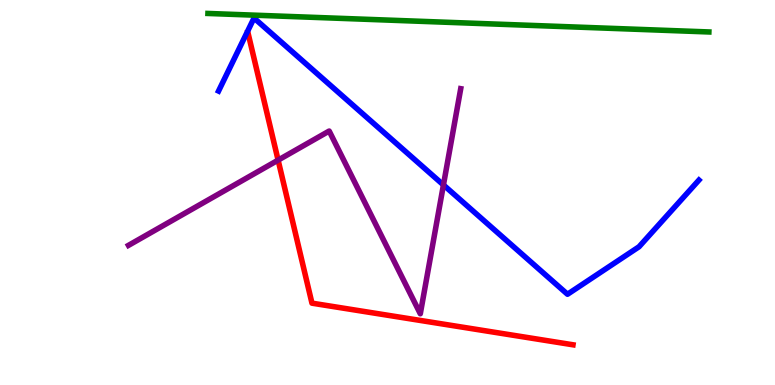[{'lines': ['blue', 'red'], 'intersections': []}, {'lines': ['green', 'red'], 'intersections': []}, {'lines': ['purple', 'red'], 'intersections': [{'x': 3.59, 'y': 5.84}]}, {'lines': ['blue', 'green'], 'intersections': []}, {'lines': ['blue', 'purple'], 'intersections': [{'x': 5.72, 'y': 5.2}]}, {'lines': ['green', 'purple'], 'intersections': []}]